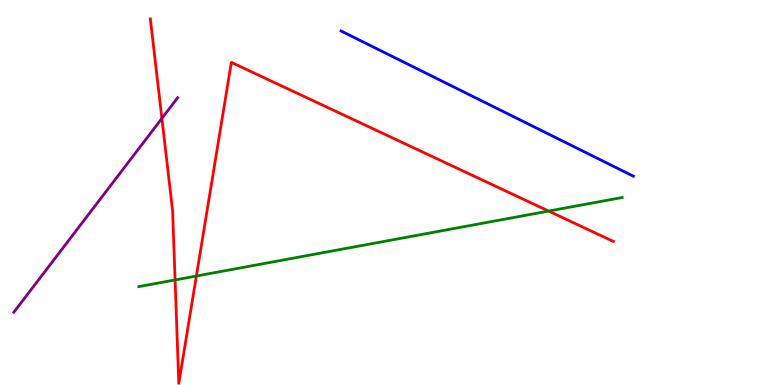[{'lines': ['blue', 'red'], 'intersections': []}, {'lines': ['green', 'red'], 'intersections': [{'x': 2.26, 'y': 2.73}, {'x': 2.53, 'y': 2.83}, {'x': 7.08, 'y': 4.52}]}, {'lines': ['purple', 'red'], 'intersections': [{'x': 2.09, 'y': 6.93}]}, {'lines': ['blue', 'green'], 'intersections': []}, {'lines': ['blue', 'purple'], 'intersections': []}, {'lines': ['green', 'purple'], 'intersections': []}]